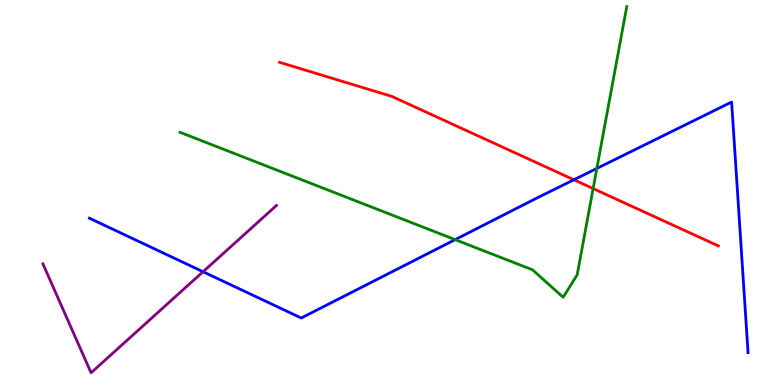[{'lines': ['blue', 'red'], 'intersections': [{'x': 7.41, 'y': 5.33}]}, {'lines': ['green', 'red'], 'intersections': [{'x': 7.65, 'y': 5.1}]}, {'lines': ['purple', 'red'], 'intersections': []}, {'lines': ['blue', 'green'], 'intersections': [{'x': 5.87, 'y': 3.78}, {'x': 7.7, 'y': 5.62}]}, {'lines': ['blue', 'purple'], 'intersections': [{'x': 2.62, 'y': 2.94}]}, {'lines': ['green', 'purple'], 'intersections': []}]